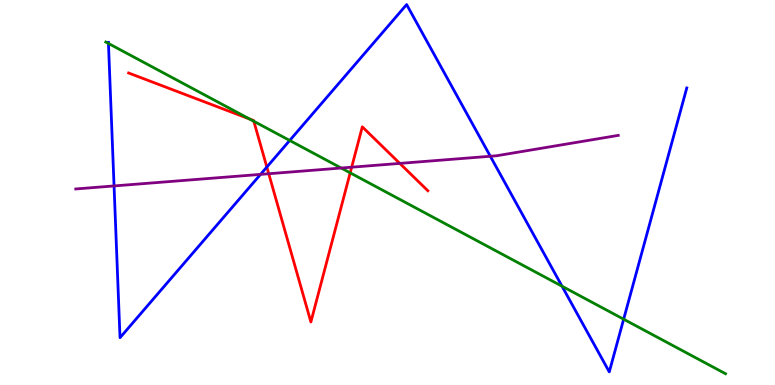[{'lines': ['blue', 'red'], 'intersections': [{'x': 3.44, 'y': 5.66}]}, {'lines': ['green', 'red'], 'intersections': [{'x': 3.22, 'y': 6.91}, {'x': 3.28, 'y': 6.85}, {'x': 4.52, 'y': 5.51}]}, {'lines': ['purple', 'red'], 'intersections': [{'x': 3.47, 'y': 5.49}, {'x': 4.54, 'y': 5.66}, {'x': 5.16, 'y': 5.76}]}, {'lines': ['blue', 'green'], 'intersections': [{'x': 1.4, 'y': 8.87}, {'x': 3.74, 'y': 6.35}, {'x': 7.25, 'y': 2.57}, {'x': 8.05, 'y': 1.71}]}, {'lines': ['blue', 'purple'], 'intersections': [{'x': 1.47, 'y': 5.17}, {'x': 3.36, 'y': 5.47}, {'x': 6.33, 'y': 5.94}]}, {'lines': ['green', 'purple'], 'intersections': [{'x': 4.4, 'y': 5.64}]}]